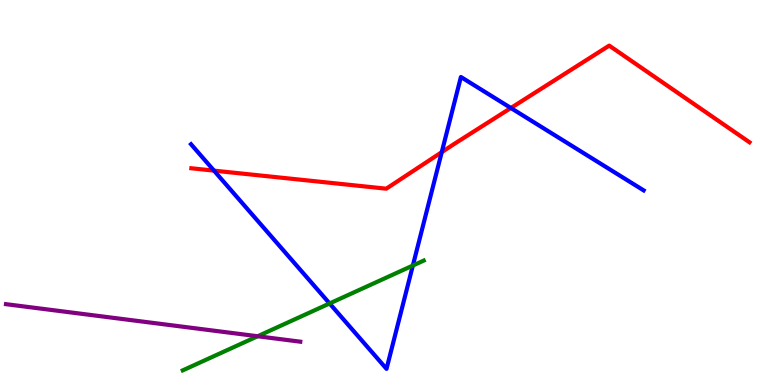[{'lines': ['blue', 'red'], 'intersections': [{'x': 2.76, 'y': 5.57}, {'x': 5.7, 'y': 6.05}, {'x': 6.59, 'y': 7.19}]}, {'lines': ['green', 'red'], 'intersections': []}, {'lines': ['purple', 'red'], 'intersections': []}, {'lines': ['blue', 'green'], 'intersections': [{'x': 4.25, 'y': 2.12}, {'x': 5.33, 'y': 3.1}]}, {'lines': ['blue', 'purple'], 'intersections': []}, {'lines': ['green', 'purple'], 'intersections': [{'x': 3.32, 'y': 1.27}]}]